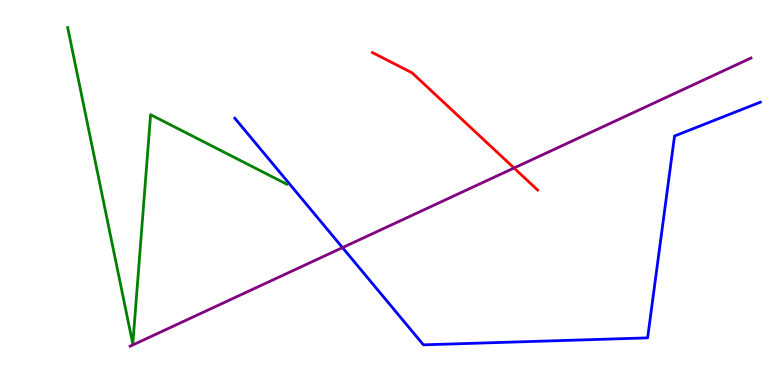[{'lines': ['blue', 'red'], 'intersections': []}, {'lines': ['green', 'red'], 'intersections': []}, {'lines': ['purple', 'red'], 'intersections': [{'x': 6.63, 'y': 5.64}]}, {'lines': ['blue', 'green'], 'intersections': []}, {'lines': ['blue', 'purple'], 'intersections': [{'x': 4.42, 'y': 3.57}]}, {'lines': ['green', 'purple'], 'intersections': []}]